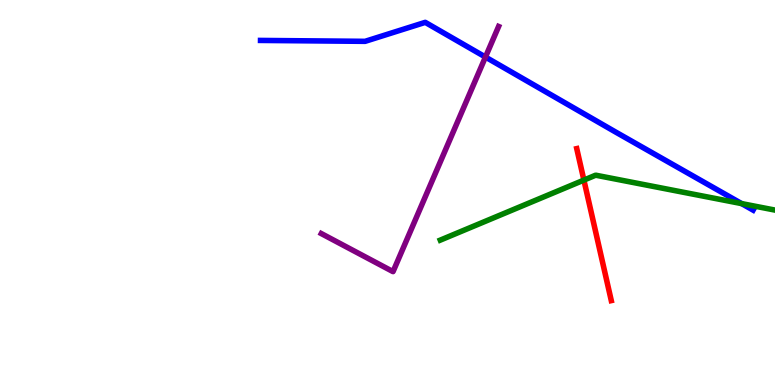[{'lines': ['blue', 'red'], 'intersections': []}, {'lines': ['green', 'red'], 'intersections': [{'x': 7.53, 'y': 5.32}]}, {'lines': ['purple', 'red'], 'intersections': []}, {'lines': ['blue', 'green'], 'intersections': [{'x': 9.57, 'y': 4.71}]}, {'lines': ['blue', 'purple'], 'intersections': [{'x': 6.26, 'y': 8.52}]}, {'lines': ['green', 'purple'], 'intersections': []}]